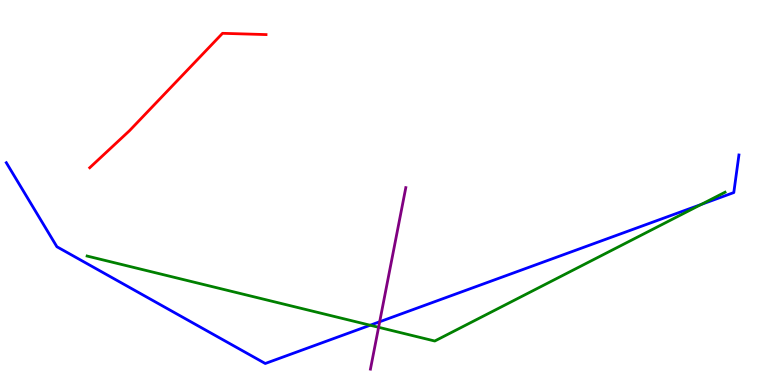[{'lines': ['blue', 'red'], 'intersections': []}, {'lines': ['green', 'red'], 'intersections': []}, {'lines': ['purple', 'red'], 'intersections': []}, {'lines': ['blue', 'green'], 'intersections': [{'x': 4.78, 'y': 1.55}, {'x': 9.05, 'y': 4.69}]}, {'lines': ['blue', 'purple'], 'intersections': [{'x': 4.9, 'y': 1.64}]}, {'lines': ['green', 'purple'], 'intersections': [{'x': 4.89, 'y': 1.5}]}]